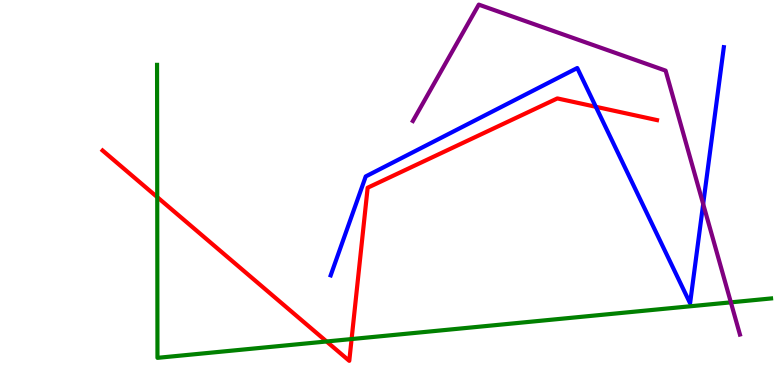[{'lines': ['blue', 'red'], 'intersections': [{'x': 7.69, 'y': 7.23}]}, {'lines': ['green', 'red'], 'intersections': [{'x': 2.03, 'y': 4.88}, {'x': 4.21, 'y': 1.13}, {'x': 4.54, 'y': 1.19}]}, {'lines': ['purple', 'red'], 'intersections': []}, {'lines': ['blue', 'green'], 'intersections': []}, {'lines': ['blue', 'purple'], 'intersections': [{'x': 9.07, 'y': 4.7}]}, {'lines': ['green', 'purple'], 'intersections': [{'x': 9.43, 'y': 2.15}]}]